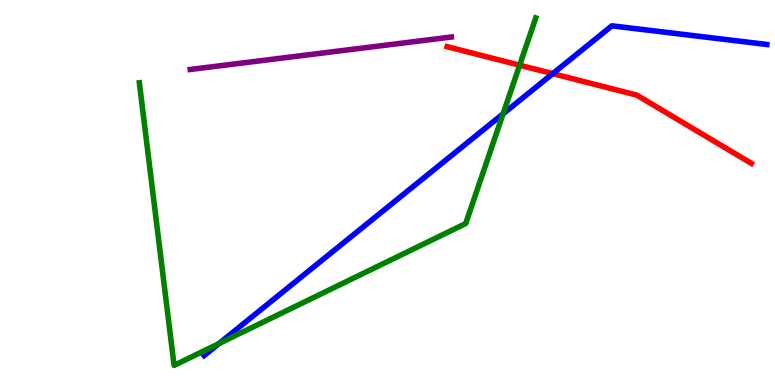[{'lines': ['blue', 'red'], 'intersections': [{'x': 7.13, 'y': 8.09}]}, {'lines': ['green', 'red'], 'intersections': [{'x': 6.71, 'y': 8.31}]}, {'lines': ['purple', 'red'], 'intersections': []}, {'lines': ['blue', 'green'], 'intersections': [{'x': 2.83, 'y': 1.08}, {'x': 6.49, 'y': 7.04}]}, {'lines': ['blue', 'purple'], 'intersections': []}, {'lines': ['green', 'purple'], 'intersections': []}]